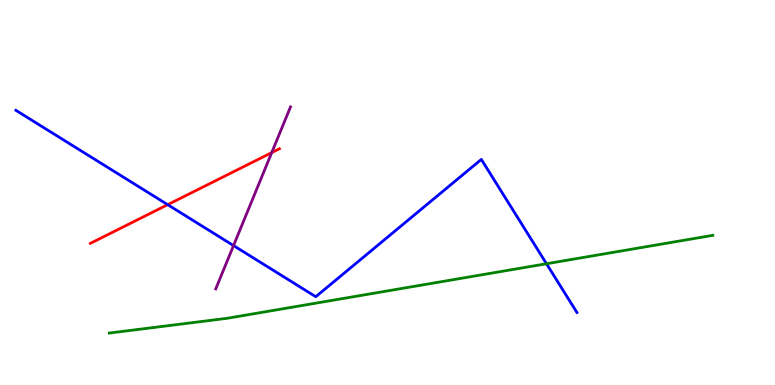[{'lines': ['blue', 'red'], 'intersections': [{'x': 2.16, 'y': 4.68}]}, {'lines': ['green', 'red'], 'intersections': []}, {'lines': ['purple', 'red'], 'intersections': [{'x': 3.51, 'y': 6.04}]}, {'lines': ['blue', 'green'], 'intersections': [{'x': 7.05, 'y': 3.15}]}, {'lines': ['blue', 'purple'], 'intersections': [{'x': 3.01, 'y': 3.62}]}, {'lines': ['green', 'purple'], 'intersections': []}]